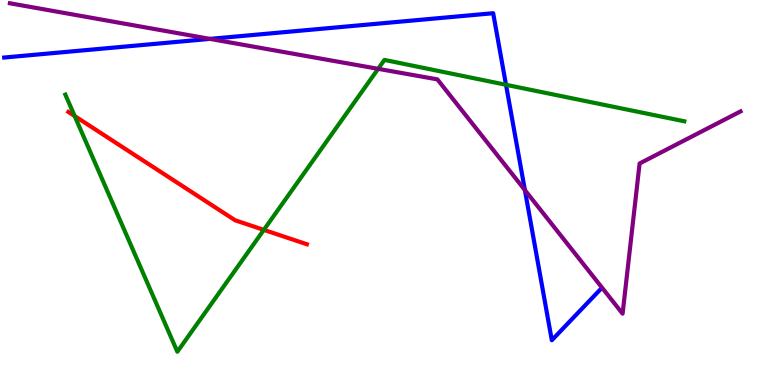[{'lines': ['blue', 'red'], 'intersections': []}, {'lines': ['green', 'red'], 'intersections': [{'x': 0.963, 'y': 6.99}, {'x': 3.4, 'y': 4.03}]}, {'lines': ['purple', 'red'], 'intersections': []}, {'lines': ['blue', 'green'], 'intersections': [{'x': 6.53, 'y': 7.8}]}, {'lines': ['blue', 'purple'], 'intersections': [{'x': 2.71, 'y': 8.99}, {'x': 6.77, 'y': 5.06}]}, {'lines': ['green', 'purple'], 'intersections': [{'x': 4.88, 'y': 8.21}]}]